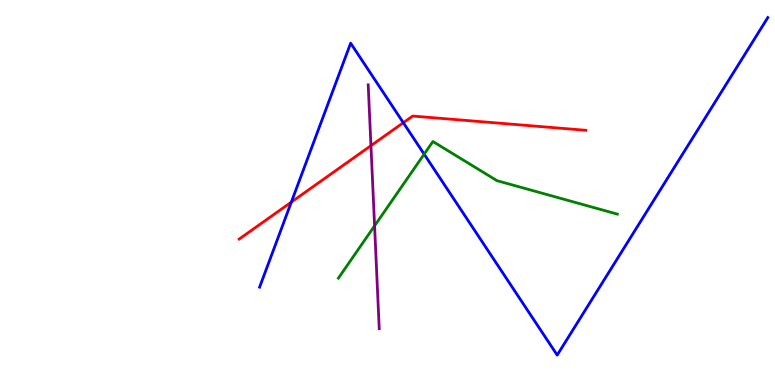[{'lines': ['blue', 'red'], 'intersections': [{'x': 3.76, 'y': 4.75}, {'x': 5.2, 'y': 6.81}]}, {'lines': ['green', 'red'], 'intersections': []}, {'lines': ['purple', 'red'], 'intersections': [{'x': 4.79, 'y': 6.22}]}, {'lines': ['blue', 'green'], 'intersections': [{'x': 5.47, 'y': 6.0}]}, {'lines': ['blue', 'purple'], 'intersections': []}, {'lines': ['green', 'purple'], 'intersections': [{'x': 4.83, 'y': 4.13}]}]